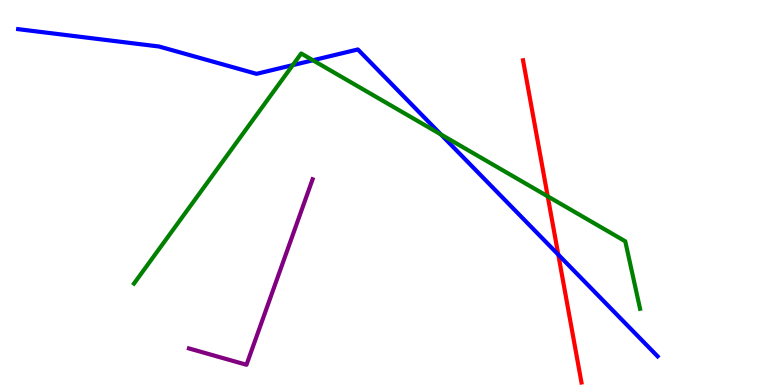[{'lines': ['blue', 'red'], 'intersections': [{'x': 7.2, 'y': 3.39}]}, {'lines': ['green', 'red'], 'intersections': [{'x': 7.07, 'y': 4.9}]}, {'lines': ['purple', 'red'], 'intersections': []}, {'lines': ['blue', 'green'], 'intersections': [{'x': 3.78, 'y': 8.31}, {'x': 4.04, 'y': 8.43}, {'x': 5.69, 'y': 6.51}]}, {'lines': ['blue', 'purple'], 'intersections': []}, {'lines': ['green', 'purple'], 'intersections': []}]